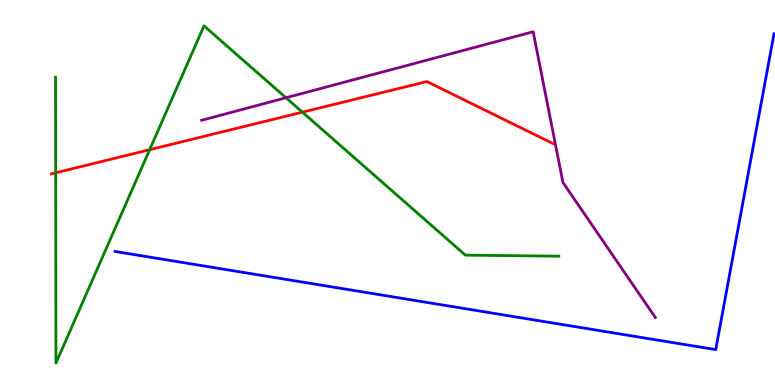[{'lines': ['blue', 'red'], 'intersections': []}, {'lines': ['green', 'red'], 'intersections': [{'x': 0.718, 'y': 5.51}, {'x': 1.93, 'y': 6.11}, {'x': 3.9, 'y': 7.09}]}, {'lines': ['purple', 'red'], 'intersections': []}, {'lines': ['blue', 'green'], 'intersections': []}, {'lines': ['blue', 'purple'], 'intersections': []}, {'lines': ['green', 'purple'], 'intersections': [{'x': 3.69, 'y': 7.46}]}]